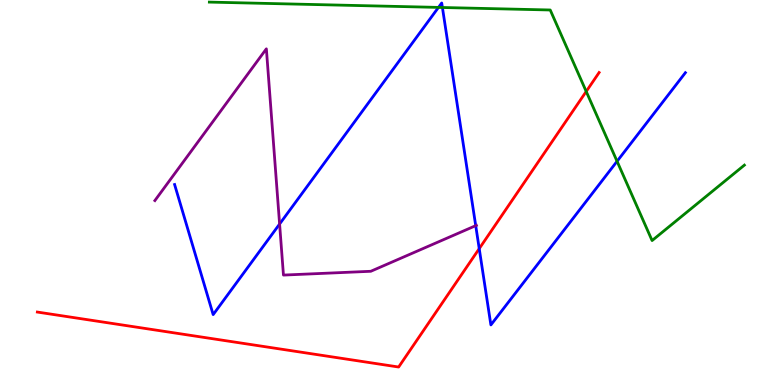[{'lines': ['blue', 'red'], 'intersections': [{'x': 6.18, 'y': 3.54}]}, {'lines': ['green', 'red'], 'intersections': [{'x': 7.56, 'y': 7.62}]}, {'lines': ['purple', 'red'], 'intersections': []}, {'lines': ['blue', 'green'], 'intersections': [{'x': 5.66, 'y': 9.81}, {'x': 5.71, 'y': 9.81}, {'x': 7.96, 'y': 5.81}]}, {'lines': ['blue', 'purple'], 'intersections': [{'x': 3.61, 'y': 4.18}, {'x': 6.14, 'y': 4.14}]}, {'lines': ['green', 'purple'], 'intersections': []}]